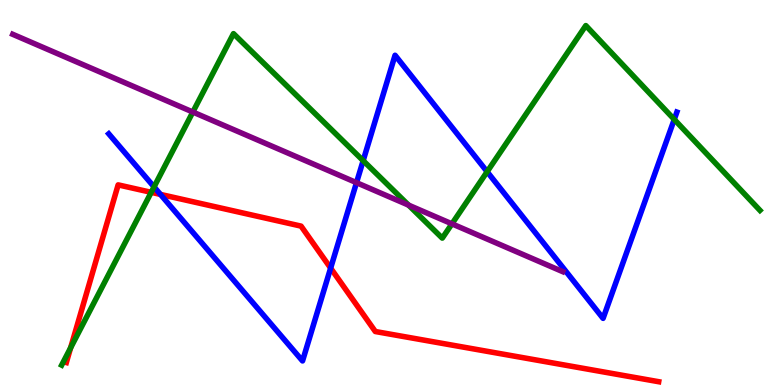[{'lines': ['blue', 'red'], 'intersections': [{'x': 2.07, 'y': 4.95}, {'x': 4.27, 'y': 3.04}]}, {'lines': ['green', 'red'], 'intersections': [{'x': 0.911, 'y': 0.966}, {'x': 1.95, 'y': 5.0}]}, {'lines': ['purple', 'red'], 'intersections': []}, {'lines': ['blue', 'green'], 'intersections': [{'x': 1.99, 'y': 5.15}, {'x': 4.69, 'y': 5.83}, {'x': 6.29, 'y': 5.54}, {'x': 8.7, 'y': 6.9}]}, {'lines': ['blue', 'purple'], 'intersections': [{'x': 4.6, 'y': 5.26}]}, {'lines': ['green', 'purple'], 'intersections': [{'x': 2.49, 'y': 7.09}, {'x': 5.27, 'y': 4.67}, {'x': 5.83, 'y': 4.19}]}]